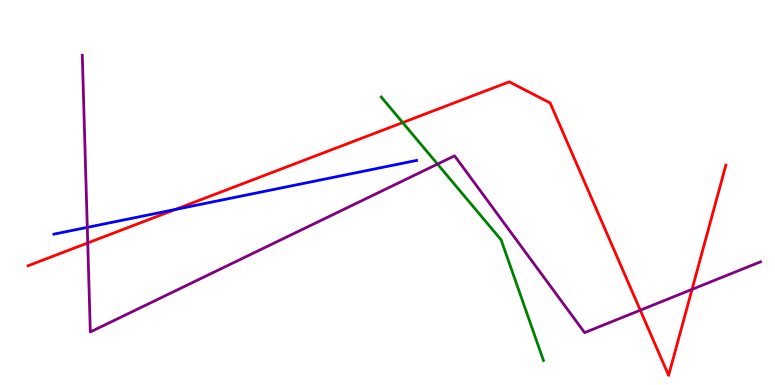[{'lines': ['blue', 'red'], 'intersections': [{'x': 2.26, 'y': 4.56}]}, {'lines': ['green', 'red'], 'intersections': [{'x': 5.2, 'y': 6.82}]}, {'lines': ['purple', 'red'], 'intersections': [{'x': 1.13, 'y': 3.69}, {'x': 8.26, 'y': 1.94}, {'x': 8.93, 'y': 2.48}]}, {'lines': ['blue', 'green'], 'intersections': []}, {'lines': ['blue', 'purple'], 'intersections': [{'x': 1.13, 'y': 4.09}]}, {'lines': ['green', 'purple'], 'intersections': [{'x': 5.65, 'y': 5.74}]}]